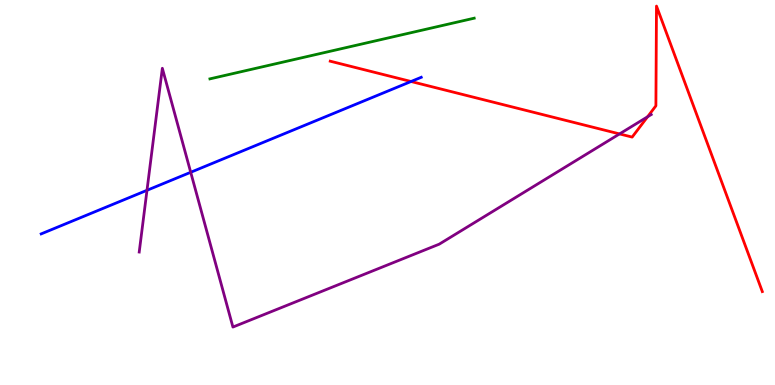[{'lines': ['blue', 'red'], 'intersections': [{'x': 5.3, 'y': 7.88}]}, {'lines': ['green', 'red'], 'intersections': []}, {'lines': ['purple', 'red'], 'intersections': [{'x': 7.99, 'y': 6.52}, {'x': 8.36, 'y': 6.97}]}, {'lines': ['blue', 'green'], 'intersections': []}, {'lines': ['blue', 'purple'], 'intersections': [{'x': 1.9, 'y': 5.06}, {'x': 2.46, 'y': 5.53}]}, {'lines': ['green', 'purple'], 'intersections': []}]